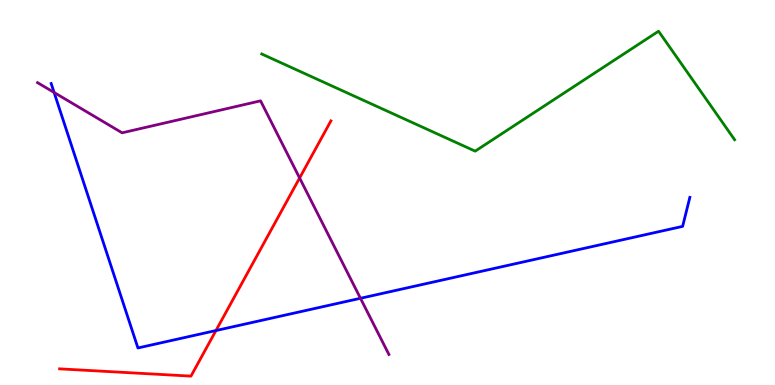[{'lines': ['blue', 'red'], 'intersections': [{'x': 2.79, 'y': 1.41}]}, {'lines': ['green', 'red'], 'intersections': []}, {'lines': ['purple', 'red'], 'intersections': [{'x': 3.87, 'y': 5.38}]}, {'lines': ['blue', 'green'], 'intersections': []}, {'lines': ['blue', 'purple'], 'intersections': [{'x': 0.698, 'y': 7.6}, {'x': 4.65, 'y': 2.25}]}, {'lines': ['green', 'purple'], 'intersections': []}]